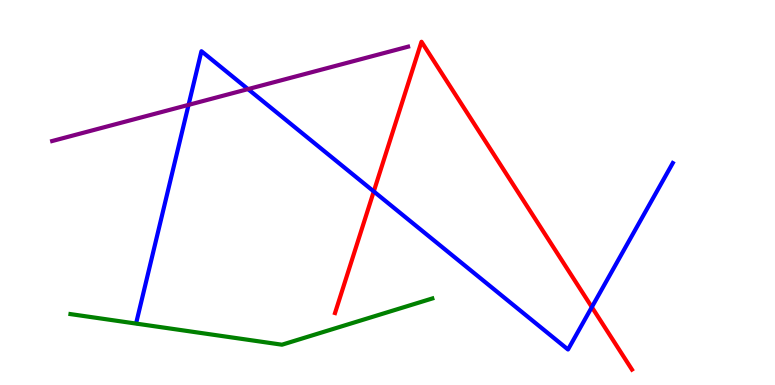[{'lines': ['blue', 'red'], 'intersections': [{'x': 4.82, 'y': 5.03}, {'x': 7.64, 'y': 2.02}]}, {'lines': ['green', 'red'], 'intersections': []}, {'lines': ['purple', 'red'], 'intersections': []}, {'lines': ['blue', 'green'], 'intersections': []}, {'lines': ['blue', 'purple'], 'intersections': [{'x': 2.43, 'y': 7.28}, {'x': 3.2, 'y': 7.69}]}, {'lines': ['green', 'purple'], 'intersections': []}]